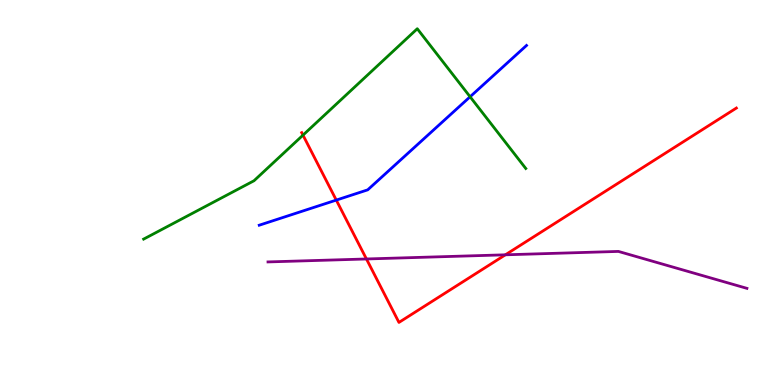[{'lines': ['blue', 'red'], 'intersections': [{'x': 4.34, 'y': 4.8}]}, {'lines': ['green', 'red'], 'intersections': [{'x': 3.91, 'y': 6.49}]}, {'lines': ['purple', 'red'], 'intersections': [{'x': 4.73, 'y': 3.27}, {'x': 6.52, 'y': 3.38}]}, {'lines': ['blue', 'green'], 'intersections': [{'x': 6.07, 'y': 7.49}]}, {'lines': ['blue', 'purple'], 'intersections': []}, {'lines': ['green', 'purple'], 'intersections': []}]